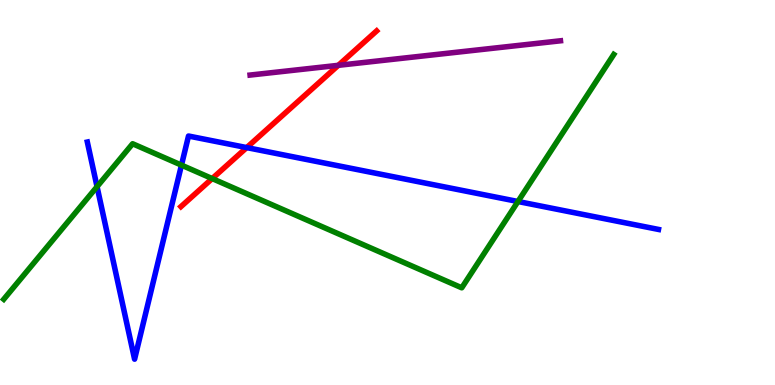[{'lines': ['blue', 'red'], 'intersections': [{'x': 3.18, 'y': 6.17}]}, {'lines': ['green', 'red'], 'intersections': [{'x': 2.74, 'y': 5.36}]}, {'lines': ['purple', 'red'], 'intersections': [{'x': 4.37, 'y': 8.3}]}, {'lines': ['blue', 'green'], 'intersections': [{'x': 1.25, 'y': 5.15}, {'x': 2.34, 'y': 5.71}, {'x': 6.68, 'y': 4.77}]}, {'lines': ['blue', 'purple'], 'intersections': []}, {'lines': ['green', 'purple'], 'intersections': []}]